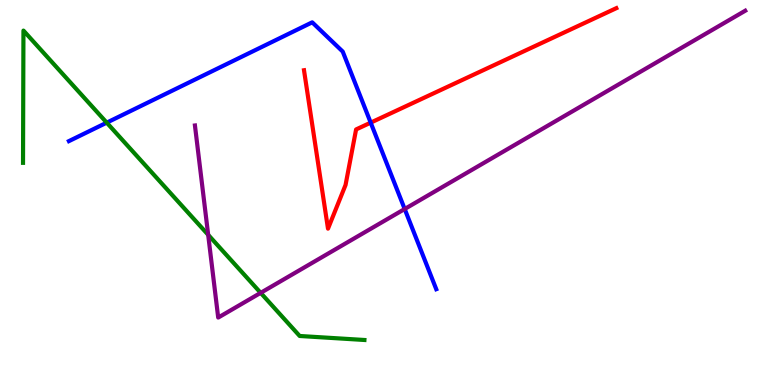[{'lines': ['blue', 'red'], 'intersections': [{'x': 4.78, 'y': 6.81}]}, {'lines': ['green', 'red'], 'intersections': []}, {'lines': ['purple', 'red'], 'intersections': []}, {'lines': ['blue', 'green'], 'intersections': [{'x': 1.38, 'y': 6.81}]}, {'lines': ['blue', 'purple'], 'intersections': [{'x': 5.22, 'y': 4.57}]}, {'lines': ['green', 'purple'], 'intersections': [{'x': 2.69, 'y': 3.9}, {'x': 3.36, 'y': 2.39}]}]